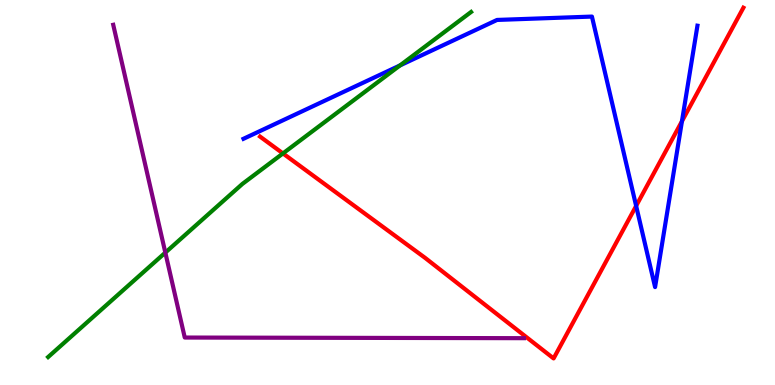[{'lines': ['blue', 'red'], 'intersections': [{'x': 8.21, 'y': 4.65}, {'x': 8.8, 'y': 6.85}]}, {'lines': ['green', 'red'], 'intersections': [{'x': 3.65, 'y': 6.01}]}, {'lines': ['purple', 'red'], 'intersections': []}, {'lines': ['blue', 'green'], 'intersections': [{'x': 5.16, 'y': 8.3}]}, {'lines': ['blue', 'purple'], 'intersections': []}, {'lines': ['green', 'purple'], 'intersections': [{'x': 2.13, 'y': 3.44}]}]